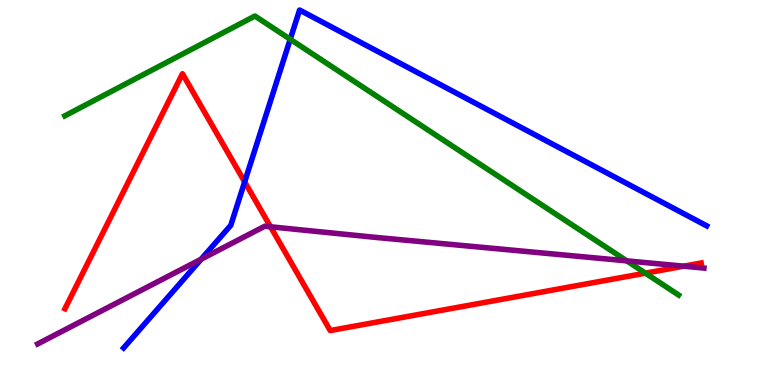[{'lines': ['blue', 'red'], 'intersections': [{'x': 3.16, 'y': 5.28}]}, {'lines': ['green', 'red'], 'intersections': [{'x': 8.33, 'y': 2.91}]}, {'lines': ['purple', 'red'], 'intersections': [{'x': 3.49, 'y': 4.11}, {'x': 8.82, 'y': 3.09}]}, {'lines': ['blue', 'green'], 'intersections': [{'x': 3.74, 'y': 8.98}]}, {'lines': ['blue', 'purple'], 'intersections': [{'x': 2.6, 'y': 3.27}]}, {'lines': ['green', 'purple'], 'intersections': [{'x': 8.09, 'y': 3.22}]}]